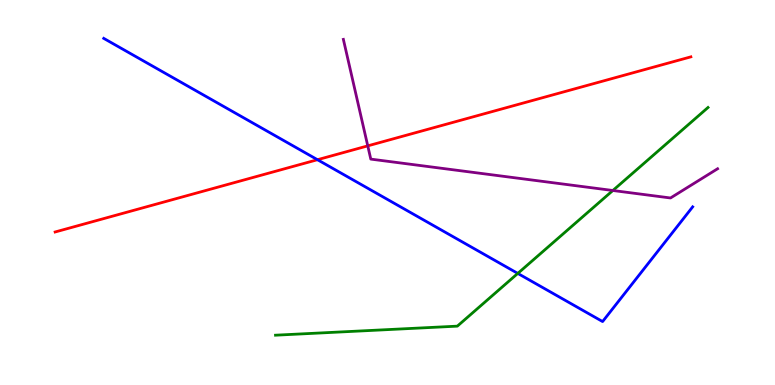[{'lines': ['blue', 'red'], 'intersections': [{'x': 4.1, 'y': 5.85}]}, {'lines': ['green', 'red'], 'intersections': []}, {'lines': ['purple', 'red'], 'intersections': [{'x': 4.75, 'y': 6.21}]}, {'lines': ['blue', 'green'], 'intersections': [{'x': 6.68, 'y': 2.9}]}, {'lines': ['blue', 'purple'], 'intersections': []}, {'lines': ['green', 'purple'], 'intersections': [{'x': 7.91, 'y': 5.05}]}]